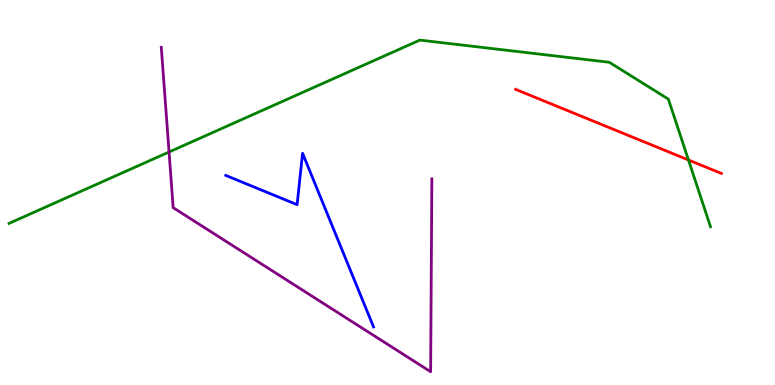[{'lines': ['blue', 'red'], 'intersections': []}, {'lines': ['green', 'red'], 'intersections': [{'x': 8.88, 'y': 5.84}]}, {'lines': ['purple', 'red'], 'intersections': []}, {'lines': ['blue', 'green'], 'intersections': []}, {'lines': ['blue', 'purple'], 'intersections': []}, {'lines': ['green', 'purple'], 'intersections': [{'x': 2.18, 'y': 6.05}]}]